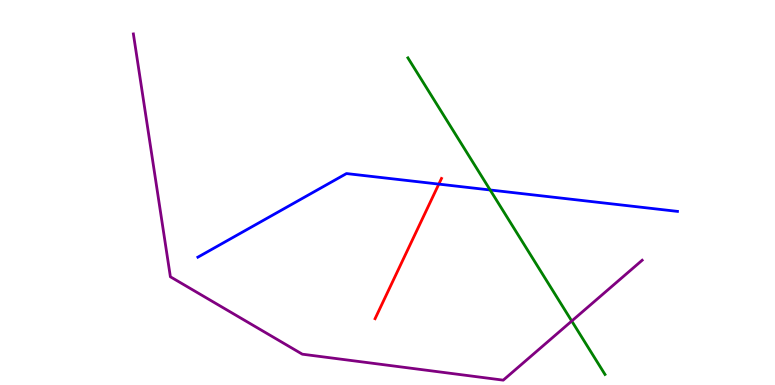[{'lines': ['blue', 'red'], 'intersections': [{'x': 5.66, 'y': 5.22}]}, {'lines': ['green', 'red'], 'intersections': []}, {'lines': ['purple', 'red'], 'intersections': []}, {'lines': ['blue', 'green'], 'intersections': [{'x': 6.32, 'y': 5.07}]}, {'lines': ['blue', 'purple'], 'intersections': []}, {'lines': ['green', 'purple'], 'intersections': [{'x': 7.38, 'y': 1.66}]}]